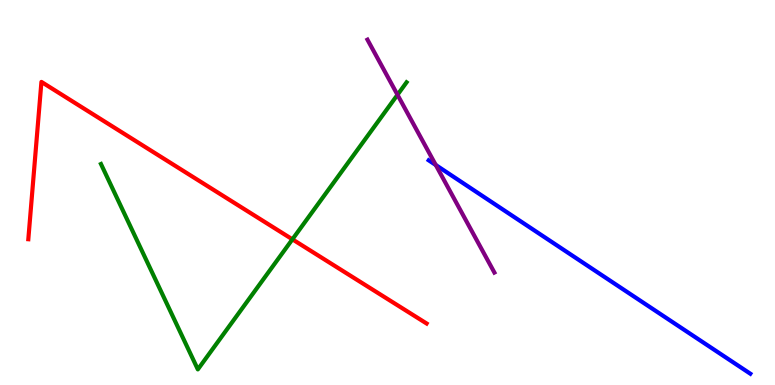[{'lines': ['blue', 'red'], 'intersections': []}, {'lines': ['green', 'red'], 'intersections': [{'x': 3.77, 'y': 3.78}]}, {'lines': ['purple', 'red'], 'intersections': []}, {'lines': ['blue', 'green'], 'intersections': []}, {'lines': ['blue', 'purple'], 'intersections': [{'x': 5.62, 'y': 5.71}]}, {'lines': ['green', 'purple'], 'intersections': [{'x': 5.13, 'y': 7.54}]}]